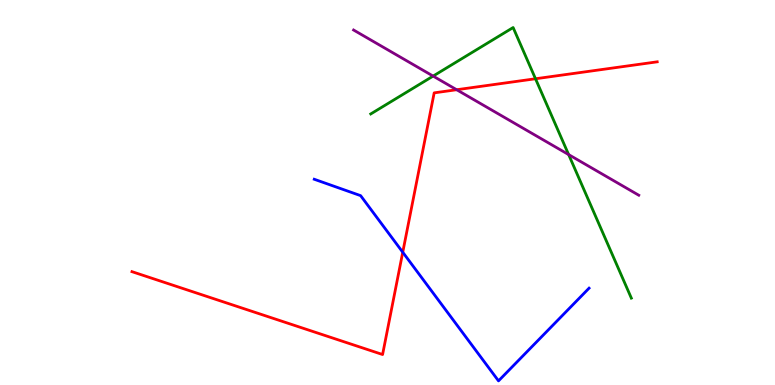[{'lines': ['blue', 'red'], 'intersections': [{'x': 5.2, 'y': 3.45}]}, {'lines': ['green', 'red'], 'intersections': [{'x': 6.91, 'y': 7.95}]}, {'lines': ['purple', 'red'], 'intersections': [{'x': 5.89, 'y': 7.67}]}, {'lines': ['blue', 'green'], 'intersections': []}, {'lines': ['blue', 'purple'], 'intersections': []}, {'lines': ['green', 'purple'], 'intersections': [{'x': 5.59, 'y': 8.02}, {'x': 7.34, 'y': 5.98}]}]